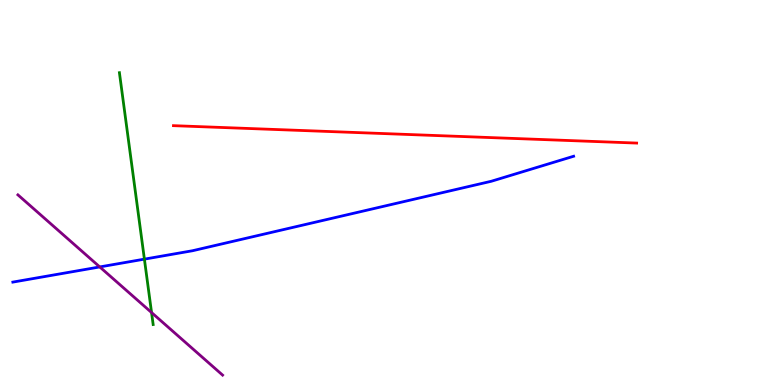[{'lines': ['blue', 'red'], 'intersections': []}, {'lines': ['green', 'red'], 'intersections': []}, {'lines': ['purple', 'red'], 'intersections': []}, {'lines': ['blue', 'green'], 'intersections': [{'x': 1.86, 'y': 3.27}]}, {'lines': ['blue', 'purple'], 'intersections': [{'x': 1.29, 'y': 3.07}]}, {'lines': ['green', 'purple'], 'intersections': [{'x': 1.96, 'y': 1.88}]}]